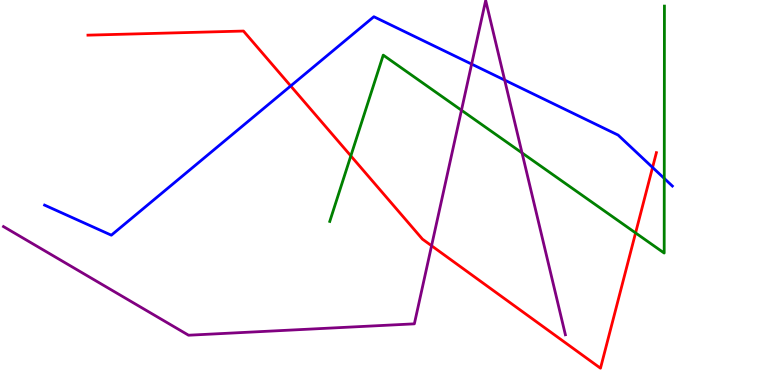[{'lines': ['blue', 'red'], 'intersections': [{'x': 3.75, 'y': 7.77}, {'x': 8.42, 'y': 5.65}]}, {'lines': ['green', 'red'], 'intersections': [{'x': 4.53, 'y': 5.95}, {'x': 8.2, 'y': 3.95}]}, {'lines': ['purple', 'red'], 'intersections': [{'x': 5.57, 'y': 3.62}]}, {'lines': ['blue', 'green'], 'intersections': [{'x': 8.57, 'y': 5.37}]}, {'lines': ['blue', 'purple'], 'intersections': [{'x': 6.09, 'y': 8.34}, {'x': 6.51, 'y': 7.92}]}, {'lines': ['green', 'purple'], 'intersections': [{'x': 5.95, 'y': 7.14}, {'x': 6.74, 'y': 6.03}]}]